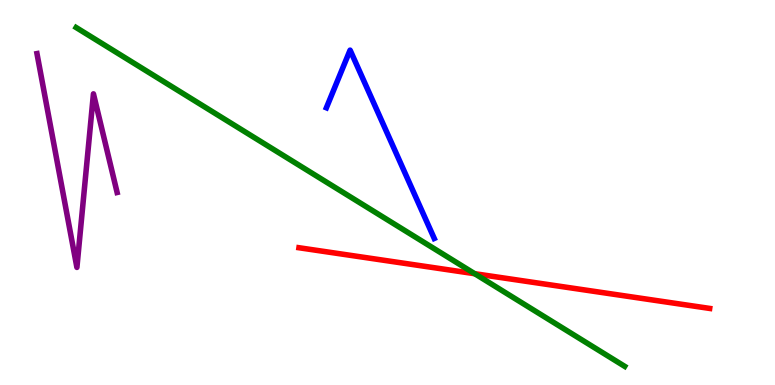[{'lines': ['blue', 'red'], 'intersections': []}, {'lines': ['green', 'red'], 'intersections': [{'x': 6.13, 'y': 2.89}]}, {'lines': ['purple', 'red'], 'intersections': []}, {'lines': ['blue', 'green'], 'intersections': []}, {'lines': ['blue', 'purple'], 'intersections': []}, {'lines': ['green', 'purple'], 'intersections': []}]